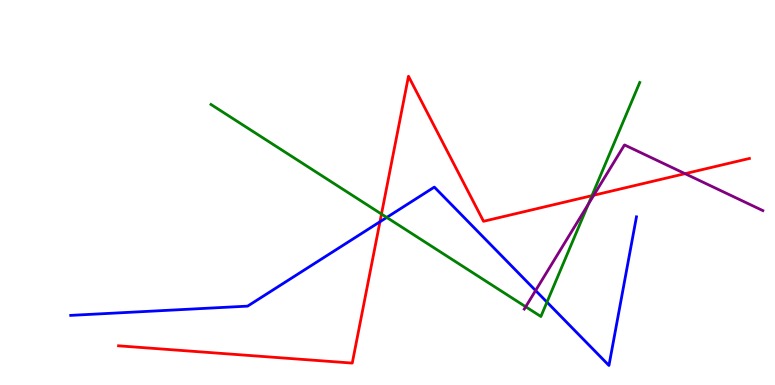[{'lines': ['blue', 'red'], 'intersections': [{'x': 4.9, 'y': 4.24}]}, {'lines': ['green', 'red'], 'intersections': [{'x': 4.92, 'y': 4.44}, {'x': 7.64, 'y': 4.92}]}, {'lines': ['purple', 'red'], 'intersections': [{'x': 7.66, 'y': 4.93}, {'x': 8.84, 'y': 5.49}]}, {'lines': ['blue', 'green'], 'intersections': [{'x': 4.99, 'y': 4.35}, {'x': 7.06, 'y': 2.15}]}, {'lines': ['blue', 'purple'], 'intersections': [{'x': 6.91, 'y': 2.45}]}, {'lines': ['green', 'purple'], 'intersections': [{'x': 6.78, 'y': 2.03}, {'x': 7.59, 'y': 4.7}]}]